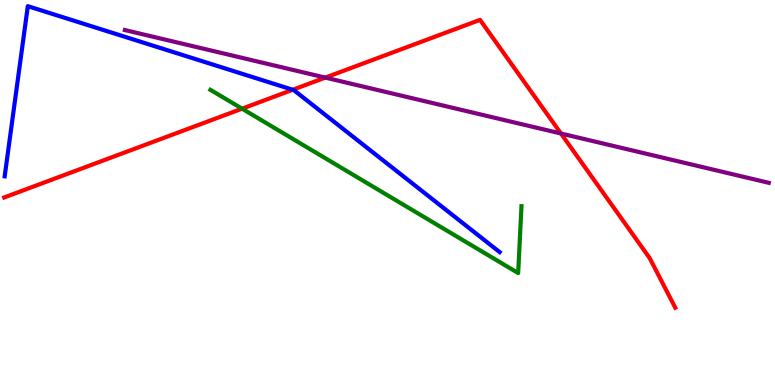[{'lines': ['blue', 'red'], 'intersections': [{'x': 3.78, 'y': 7.67}]}, {'lines': ['green', 'red'], 'intersections': [{'x': 3.12, 'y': 7.18}]}, {'lines': ['purple', 'red'], 'intersections': [{'x': 4.2, 'y': 7.98}, {'x': 7.24, 'y': 6.53}]}, {'lines': ['blue', 'green'], 'intersections': []}, {'lines': ['blue', 'purple'], 'intersections': []}, {'lines': ['green', 'purple'], 'intersections': []}]